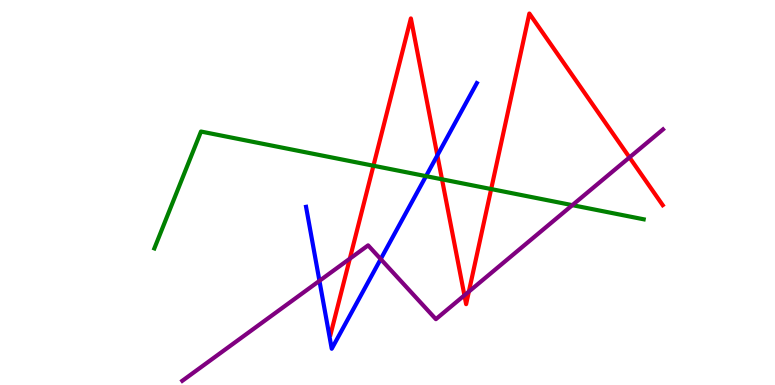[{'lines': ['blue', 'red'], 'intersections': [{'x': 5.64, 'y': 5.96}]}, {'lines': ['green', 'red'], 'intersections': [{'x': 4.82, 'y': 5.7}, {'x': 5.7, 'y': 5.34}, {'x': 6.34, 'y': 5.09}]}, {'lines': ['purple', 'red'], 'intersections': [{'x': 4.51, 'y': 3.28}, {'x': 5.99, 'y': 2.33}, {'x': 6.05, 'y': 2.43}, {'x': 8.12, 'y': 5.91}]}, {'lines': ['blue', 'green'], 'intersections': [{'x': 5.5, 'y': 5.42}]}, {'lines': ['blue', 'purple'], 'intersections': [{'x': 4.12, 'y': 2.71}, {'x': 4.91, 'y': 3.27}]}, {'lines': ['green', 'purple'], 'intersections': [{'x': 7.39, 'y': 4.67}]}]